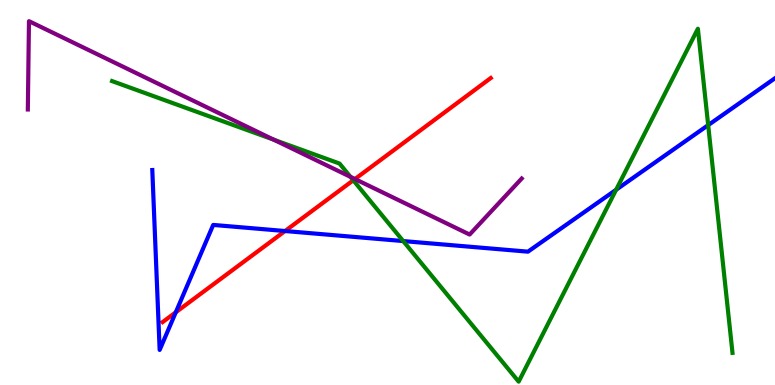[{'lines': ['blue', 'red'], 'intersections': [{'x': 2.27, 'y': 1.89}, {'x': 3.68, 'y': 4.0}]}, {'lines': ['green', 'red'], 'intersections': [{'x': 4.56, 'y': 5.32}]}, {'lines': ['purple', 'red'], 'intersections': [{'x': 4.58, 'y': 5.35}]}, {'lines': ['blue', 'green'], 'intersections': [{'x': 5.2, 'y': 3.74}, {'x': 7.95, 'y': 5.07}, {'x': 9.14, 'y': 6.75}]}, {'lines': ['blue', 'purple'], 'intersections': []}, {'lines': ['green', 'purple'], 'intersections': [{'x': 3.53, 'y': 6.37}, {'x': 4.52, 'y': 5.41}]}]